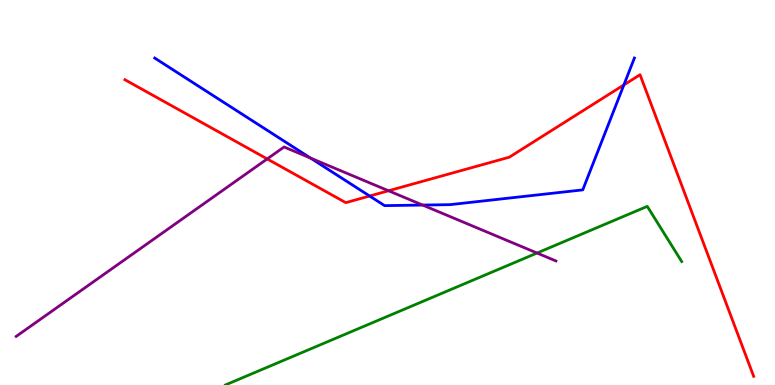[{'lines': ['blue', 'red'], 'intersections': [{'x': 4.77, 'y': 4.91}, {'x': 8.05, 'y': 7.79}]}, {'lines': ['green', 'red'], 'intersections': []}, {'lines': ['purple', 'red'], 'intersections': [{'x': 3.45, 'y': 5.87}, {'x': 5.01, 'y': 5.05}]}, {'lines': ['blue', 'green'], 'intersections': []}, {'lines': ['blue', 'purple'], 'intersections': [{'x': 4.01, 'y': 5.89}, {'x': 5.45, 'y': 4.67}]}, {'lines': ['green', 'purple'], 'intersections': [{'x': 6.93, 'y': 3.43}]}]